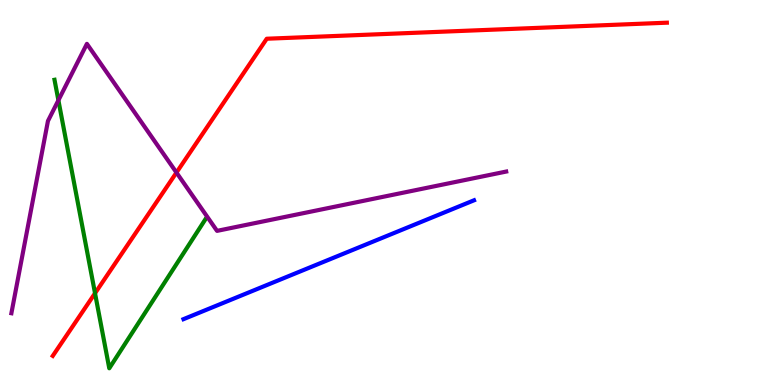[{'lines': ['blue', 'red'], 'intersections': []}, {'lines': ['green', 'red'], 'intersections': [{'x': 1.23, 'y': 2.38}]}, {'lines': ['purple', 'red'], 'intersections': [{'x': 2.28, 'y': 5.52}]}, {'lines': ['blue', 'green'], 'intersections': []}, {'lines': ['blue', 'purple'], 'intersections': []}, {'lines': ['green', 'purple'], 'intersections': [{'x': 0.754, 'y': 7.39}]}]